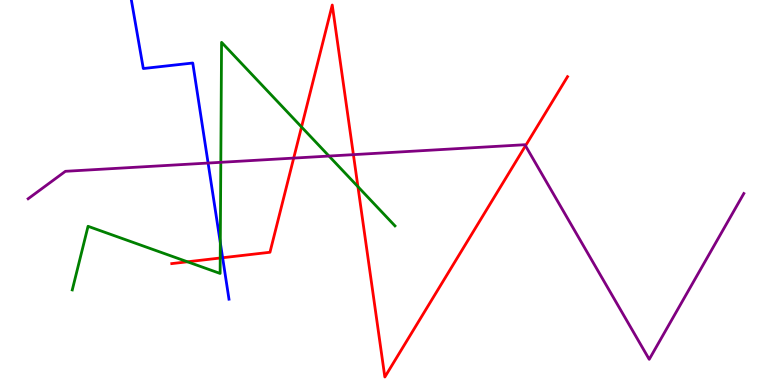[{'lines': ['blue', 'red'], 'intersections': [{'x': 2.87, 'y': 3.31}]}, {'lines': ['green', 'red'], 'intersections': [{'x': 2.42, 'y': 3.2}, {'x': 2.84, 'y': 3.3}, {'x': 3.89, 'y': 6.7}, {'x': 4.62, 'y': 5.15}]}, {'lines': ['purple', 'red'], 'intersections': [{'x': 3.79, 'y': 5.89}, {'x': 4.56, 'y': 5.98}, {'x': 6.78, 'y': 6.21}]}, {'lines': ['blue', 'green'], 'intersections': [{'x': 2.84, 'y': 3.7}]}, {'lines': ['blue', 'purple'], 'intersections': [{'x': 2.69, 'y': 5.76}]}, {'lines': ['green', 'purple'], 'intersections': [{'x': 2.85, 'y': 5.78}, {'x': 4.25, 'y': 5.95}]}]